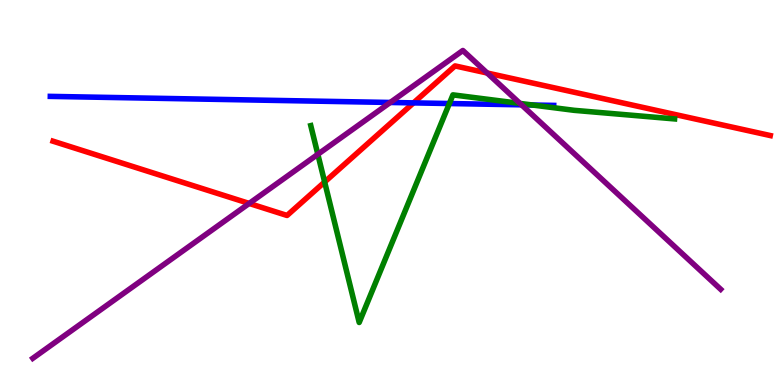[{'lines': ['blue', 'red'], 'intersections': [{'x': 5.34, 'y': 7.33}]}, {'lines': ['green', 'red'], 'intersections': [{'x': 4.19, 'y': 5.27}]}, {'lines': ['purple', 'red'], 'intersections': [{'x': 3.22, 'y': 4.72}, {'x': 6.29, 'y': 8.1}]}, {'lines': ['blue', 'green'], 'intersections': [{'x': 5.8, 'y': 7.31}, {'x': 6.87, 'y': 7.27}]}, {'lines': ['blue', 'purple'], 'intersections': [{'x': 5.04, 'y': 7.34}, {'x': 6.73, 'y': 7.28}]}, {'lines': ['green', 'purple'], 'intersections': [{'x': 4.1, 'y': 5.99}, {'x': 6.71, 'y': 7.31}]}]